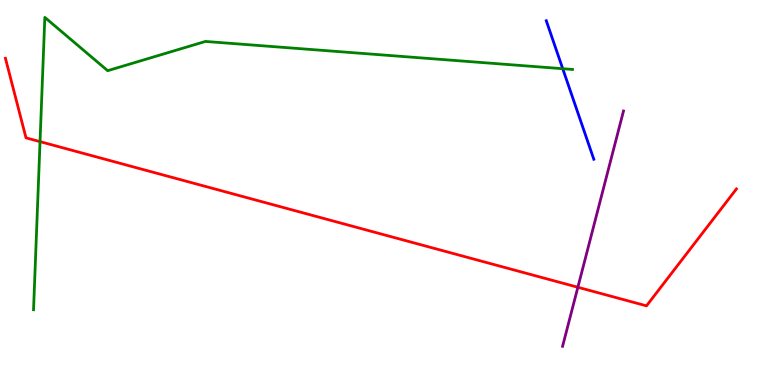[{'lines': ['blue', 'red'], 'intersections': []}, {'lines': ['green', 'red'], 'intersections': [{'x': 0.517, 'y': 6.32}]}, {'lines': ['purple', 'red'], 'intersections': [{'x': 7.46, 'y': 2.54}]}, {'lines': ['blue', 'green'], 'intersections': [{'x': 7.26, 'y': 8.22}]}, {'lines': ['blue', 'purple'], 'intersections': []}, {'lines': ['green', 'purple'], 'intersections': []}]